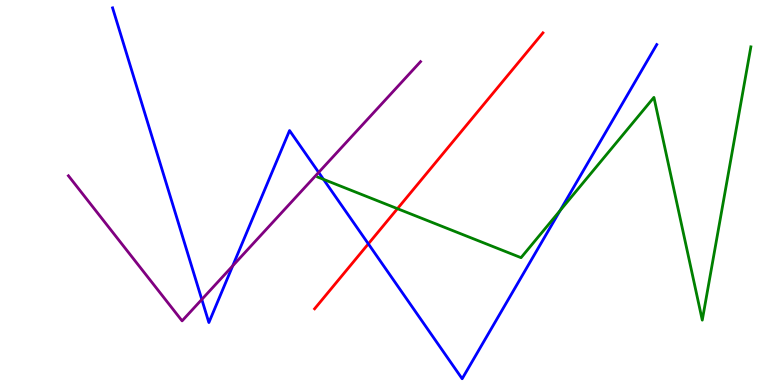[{'lines': ['blue', 'red'], 'intersections': [{'x': 4.75, 'y': 3.67}]}, {'lines': ['green', 'red'], 'intersections': [{'x': 5.13, 'y': 4.58}]}, {'lines': ['purple', 'red'], 'intersections': []}, {'lines': ['blue', 'green'], 'intersections': [{'x': 4.17, 'y': 5.34}, {'x': 7.23, 'y': 4.53}]}, {'lines': ['blue', 'purple'], 'intersections': [{'x': 2.6, 'y': 2.22}, {'x': 3.0, 'y': 3.1}, {'x': 4.11, 'y': 5.52}]}, {'lines': ['green', 'purple'], 'intersections': []}]